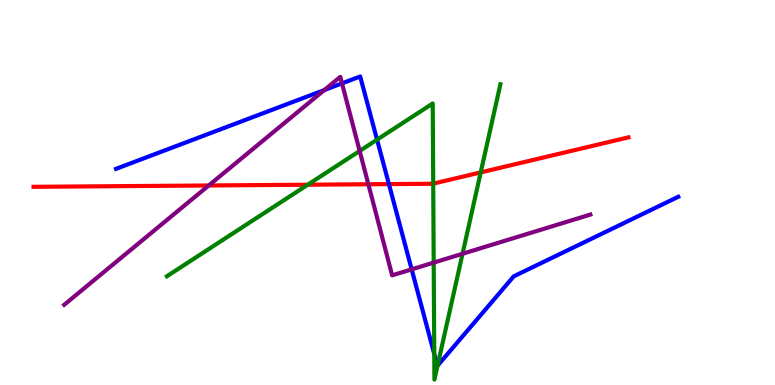[{'lines': ['blue', 'red'], 'intersections': [{'x': 5.02, 'y': 5.22}]}, {'lines': ['green', 'red'], 'intersections': [{'x': 3.97, 'y': 5.2}, {'x': 5.59, 'y': 5.23}, {'x': 6.2, 'y': 5.52}]}, {'lines': ['purple', 'red'], 'intersections': [{'x': 2.69, 'y': 5.18}, {'x': 4.75, 'y': 5.21}]}, {'lines': ['blue', 'green'], 'intersections': [{'x': 4.87, 'y': 6.37}, {'x': 5.6, 'y': 0.805}, {'x': 5.65, 'y': 0.501}]}, {'lines': ['blue', 'purple'], 'intersections': [{'x': 4.18, 'y': 7.66}, {'x': 4.41, 'y': 7.83}, {'x': 5.31, 'y': 3.0}]}, {'lines': ['green', 'purple'], 'intersections': [{'x': 4.64, 'y': 6.08}, {'x': 5.6, 'y': 3.18}, {'x': 5.97, 'y': 3.41}]}]